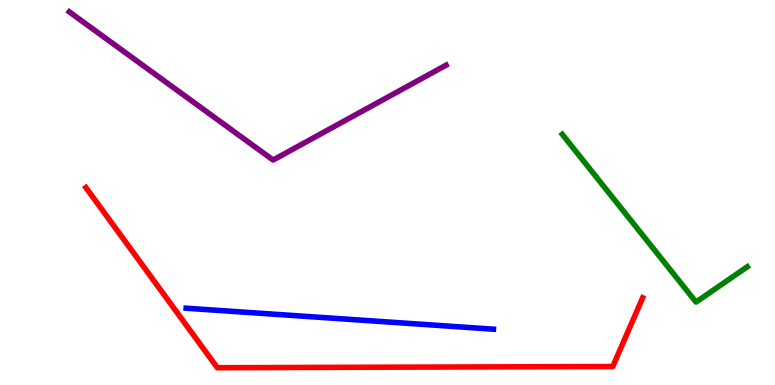[{'lines': ['blue', 'red'], 'intersections': []}, {'lines': ['green', 'red'], 'intersections': []}, {'lines': ['purple', 'red'], 'intersections': []}, {'lines': ['blue', 'green'], 'intersections': []}, {'lines': ['blue', 'purple'], 'intersections': []}, {'lines': ['green', 'purple'], 'intersections': []}]